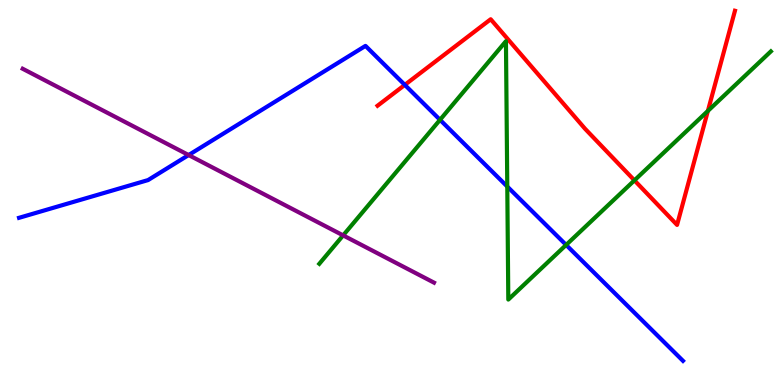[{'lines': ['blue', 'red'], 'intersections': [{'x': 5.22, 'y': 7.8}]}, {'lines': ['green', 'red'], 'intersections': [{'x': 8.19, 'y': 5.32}, {'x': 9.13, 'y': 7.12}]}, {'lines': ['purple', 'red'], 'intersections': []}, {'lines': ['blue', 'green'], 'intersections': [{'x': 5.68, 'y': 6.89}, {'x': 6.55, 'y': 5.15}, {'x': 7.3, 'y': 3.64}]}, {'lines': ['blue', 'purple'], 'intersections': [{'x': 2.43, 'y': 5.97}]}, {'lines': ['green', 'purple'], 'intersections': [{'x': 4.43, 'y': 3.89}]}]